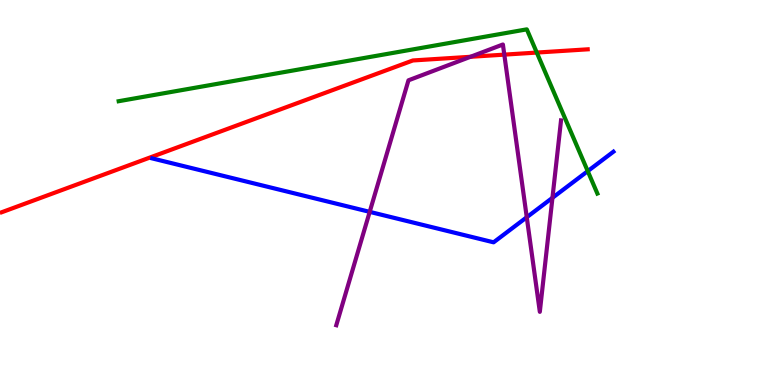[{'lines': ['blue', 'red'], 'intersections': []}, {'lines': ['green', 'red'], 'intersections': [{'x': 6.93, 'y': 8.63}]}, {'lines': ['purple', 'red'], 'intersections': [{'x': 6.07, 'y': 8.52}, {'x': 6.51, 'y': 8.58}]}, {'lines': ['blue', 'green'], 'intersections': [{'x': 7.58, 'y': 5.56}]}, {'lines': ['blue', 'purple'], 'intersections': [{'x': 4.77, 'y': 4.5}, {'x': 6.8, 'y': 4.36}, {'x': 7.13, 'y': 4.86}]}, {'lines': ['green', 'purple'], 'intersections': []}]